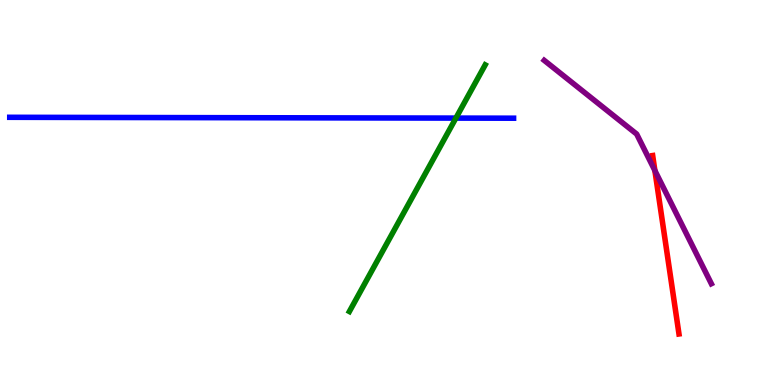[{'lines': ['blue', 'red'], 'intersections': []}, {'lines': ['green', 'red'], 'intersections': []}, {'lines': ['purple', 'red'], 'intersections': [{'x': 8.45, 'y': 5.57}]}, {'lines': ['blue', 'green'], 'intersections': [{'x': 5.88, 'y': 6.93}]}, {'lines': ['blue', 'purple'], 'intersections': []}, {'lines': ['green', 'purple'], 'intersections': []}]